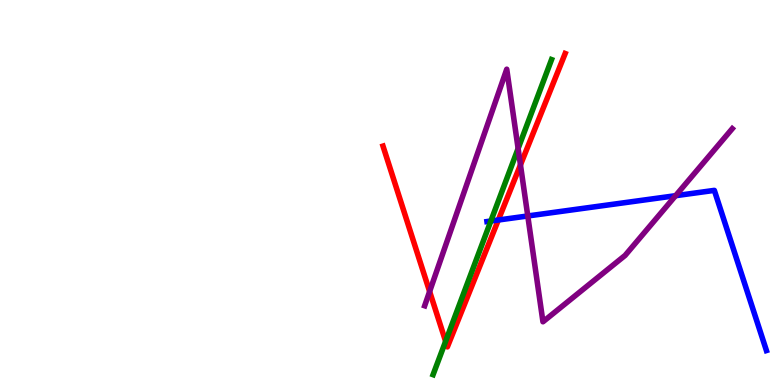[{'lines': ['blue', 'red'], 'intersections': [{'x': 6.43, 'y': 4.29}]}, {'lines': ['green', 'red'], 'intersections': [{'x': 5.75, 'y': 1.13}]}, {'lines': ['purple', 'red'], 'intersections': [{'x': 5.54, 'y': 2.43}, {'x': 6.72, 'y': 5.72}]}, {'lines': ['blue', 'green'], 'intersections': [{'x': 6.33, 'y': 4.26}]}, {'lines': ['blue', 'purple'], 'intersections': [{'x': 6.81, 'y': 4.39}, {'x': 8.72, 'y': 4.92}]}, {'lines': ['green', 'purple'], 'intersections': [{'x': 6.69, 'y': 6.14}]}]